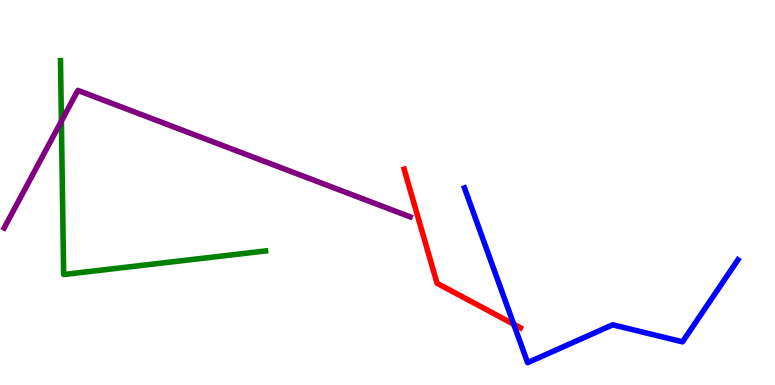[{'lines': ['blue', 'red'], 'intersections': [{'x': 6.63, 'y': 1.58}]}, {'lines': ['green', 'red'], 'intersections': []}, {'lines': ['purple', 'red'], 'intersections': []}, {'lines': ['blue', 'green'], 'intersections': []}, {'lines': ['blue', 'purple'], 'intersections': []}, {'lines': ['green', 'purple'], 'intersections': [{'x': 0.792, 'y': 6.85}]}]